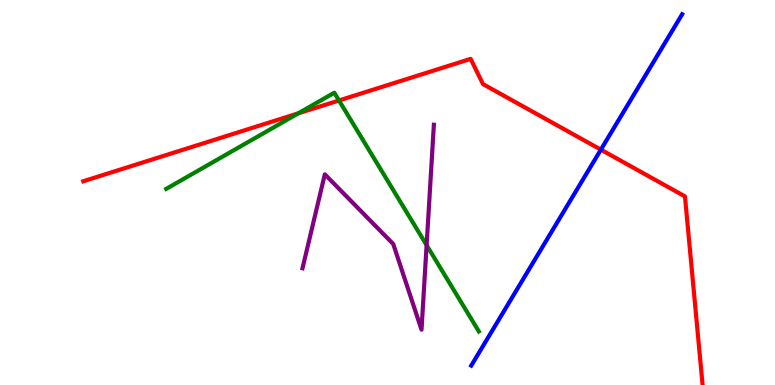[{'lines': ['blue', 'red'], 'intersections': [{'x': 7.75, 'y': 6.11}]}, {'lines': ['green', 'red'], 'intersections': [{'x': 3.85, 'y': 7.06}, {'x': 4.37, 'y': 7.39}]}, {'lines': ['purple', 'red'], 'intersections': []}, {'lines': ['blue', 'green'], 'intersections': []}, {'lines': ['blue', 'purple'], 'intersections': []}, {'lines': ['green', 'purple'], 'intersections': [{'x': 5.5, 'y': 3.63}]}]